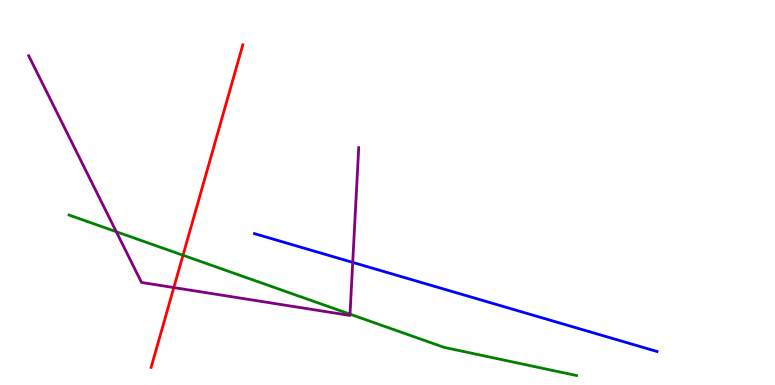[{'lines': ['blue', 'red'], 'intersections': []}, {'lines': ['green', 'red'], 'intersections': [{'x': 2.36, 'y': 3.37}]}, {'lines': ['purple', 'red'], 'intersections': [{'x': 2.24, 'y': 2.53}]}, {'lines': ['blue', 'green'], 'intersections': []}, {'lines': ['blue', 'purple'], 'intersections': [{'x': 4.55, 'y': 3.18}]}, {'lines': ['green', 'purple'], 'intersections': [{'x': 1.5, 'y': 3.98}, {'x': 4.52, 'y': 1.84}]}]